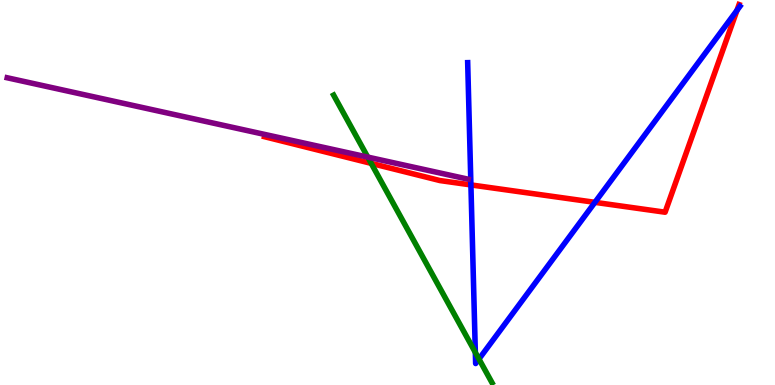[{'lines': ['blue', 'red'], 'intersections': [{'x': 6.08, 'y': 5.2}, {'x': 7.68, 'y': 4.74}, {'x': 9.51, 'y': 9.73}]}, {'lines': ['green', 'red'], 'intersections': [{'x': 4.79, 'y': 5.76}]}, {'lines': ['purple', 'red'], 'intersections': []}, {'lines': ['blue', 'green'], 'intersections': [{'x': 6.13, 'y': 0.846}, {'x': 6.18, 'y': 0.674}]}, {'lines': ['blue', 'purple'], 'intersections': []}, {'lines': ['green', 'purple'], 'intersections': [{'x': 4.75, 'y': 5.92}]}]